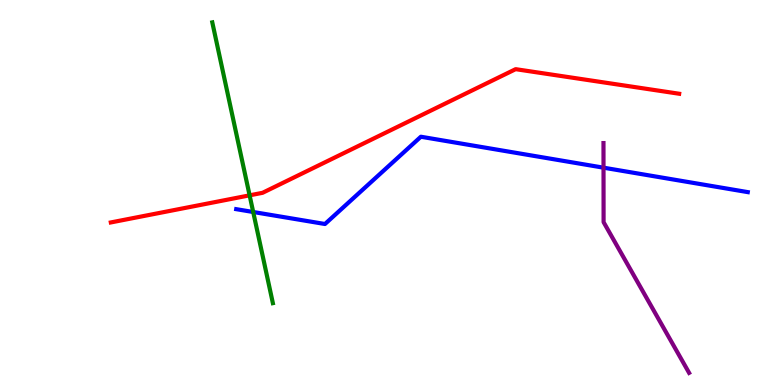[{'lines': ['blue', 'red'], 'intersections': []}, {'lines': ['green', 'red'], 'intersections': [{'x': 3.22, 'y': 4.93}]}, {'lines': ['purple', 'red'], 'intersections': []}, {'lines': ['blue', 'green'], 'intersections': [{'x': 3.27, 'y': 4.49}]}, {'lines': ['blue', 'purple'], 'intersections': [{'x': 7.79, 'y': 5.64}]}, {'lines': ['green', 'purple'], 'intersections': []}]